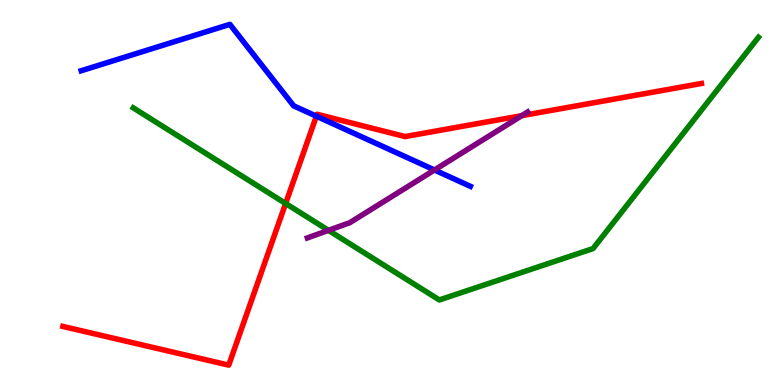[{'lines': ['blue', 'red'], 'intersections': [{'x': 4.08, 'y': 6.98}]}, {'lines': ['green', 'red'], 'intersections': [{'x': 3.69, 'y': 4.71}]}, {'lines': ['purple', 'red'], 'intersections': [{'x': 6.73, 'y': 7.0}]}, {'lines': ['blue', 'green'], 'intersections': []}, {'lines': ['blue', 'purple'], 'intersections': [{'x': 5.61, 'y': 5.58}]}, {'lines': ['green', 'purple'], 'intersections': [{'x': 4.24, 'y': 4.02}]}]